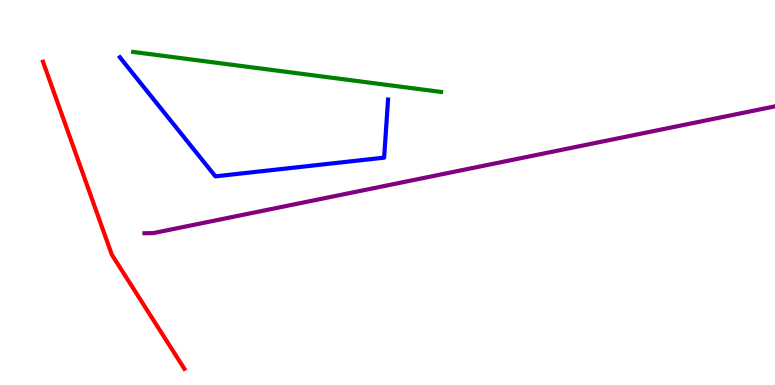[{'lines': ['blue', 'red'], 'intersections': []}, {'lines': ['green', 'red'], 'intersections': []}, {'lines': ['purple', 'red'], 'intersections': []}, {'lines': ['blue', 'green'], 'intersections': []}, {'lines': ['blue', 'purple'], 'intersections': []}, {'lines': ['green', 'purple'], 'intersections': []}]